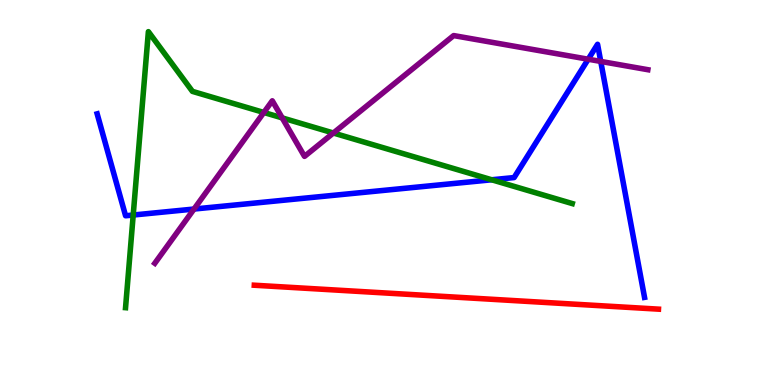[{'lines': ['blue', 'red'], 'intersections': []}, {'lines': ['green', 'red'], 'intersections': []}, {'lines': ['purple', 'red'], 'intersections': []}, {'lines': ['blue', 'green'], 'intersections': [{'x': 1.72, 'y': 4.41}, {'x': 6.34, 'y': 5.33}]}, {'lines': ['blue', 'purple'], 'intersections': [{'x': 2.5, 'y': 4.57}, {'x': 7.59, 'y': 8.46}, {'x': 7.75, 'y': 8.4}]}, {'lines': ['green', 'purple'], 'intersections': [{'x': 3.4, 'y': 7.08}, {'x': 3.64, 'y': 6.94}, {'x': 4.3, 'y': 6.55}]}]